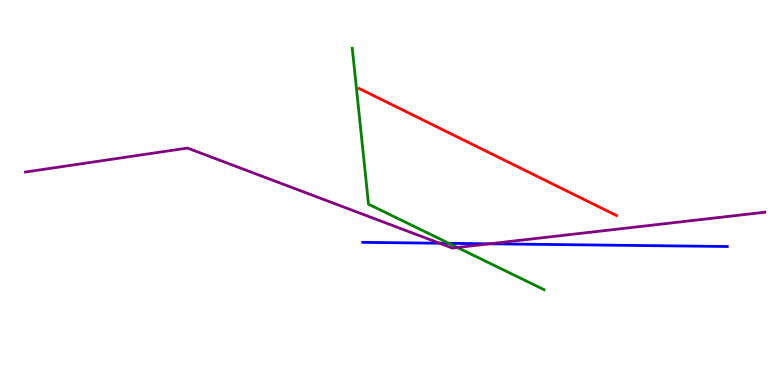[{'lines': ['blue', 'red'], 'intersections': []}, {'lines': ['green', 'red'], 'intersections': []}, {'lines': ['purple', 'red'], 'intersections': []}, {'lines': ['blue', 'green'], 'intersections': [{'x': 5.79, 'y': 3.68}]}, {'lines': ['blue', 'purple'], 'intersections': [{'x': 5.67, 'y': 3.68}, {'x': 6.32, 'y': 3.67}]}, {'lines': ['green', 'purple'], 'intersections': [{'x': 5.9, 'y': 3.57}]}]